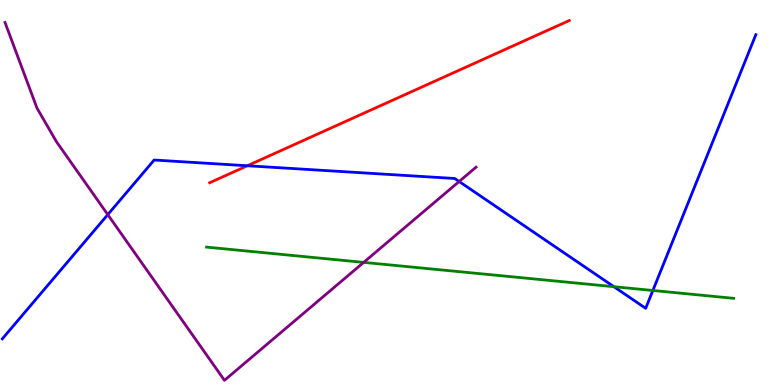[{'lines': ['blue', 'red'], 'intersections': [{'x': 3.19, 'y': 5.69}]}, {'lines': ['green', 'red'], 'intersections': []}, {'lines': ['purple', 'red'], 'intersections': []}, {'lines': ['blue', 'green'], 'intersections': [{'x': 7.92, 'y': 2.55}, {'x': 8.42, 'y': 2.46}]}, {'lines': ['blue', 'purple'], 'intersections': [{'x': 1.39, 'y': 4.43}, {'x': 5.92, 'y': 5.29}]}, {'lines': ['green', 'purple'], 'intersections': [{'x': 4.69, 'y': 3.18}]}]